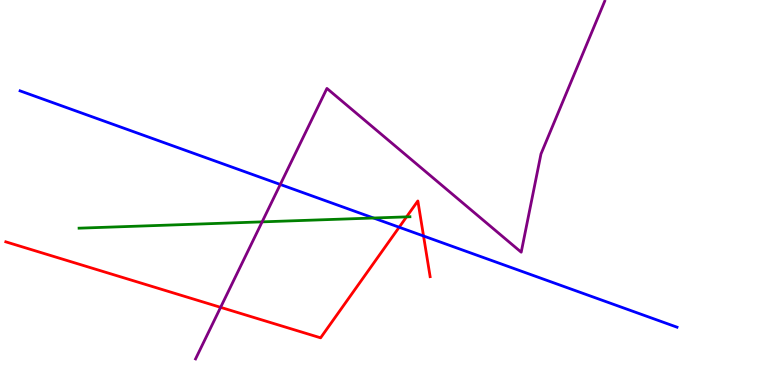[{'lines': ['blue', 'red'], 'intersections': [{'x': 5.15, 'y': 4.1}, {'x': 5.47, 'y': 3.87}]}, {'lines': ['green', 'red'], 'intersections': [{'x': 5.25, 'y': 4.37}]}, {'lines': ['purple', 'red'], 'intersections': [{'x': 2.85, 'y': 2.02}]}, {'lines': ['blue', 'green'], 'intersections': [{'x': 4.82, 'y': 4.34}]}, {'lines': ['blue', 'purple'], 'intersections': [{'x': 3.62, 'y': 5.21}]}, {'lines': ['green', 'purple'], 'intersections': [{'x': 3.38, 'y': 4.24}]}]